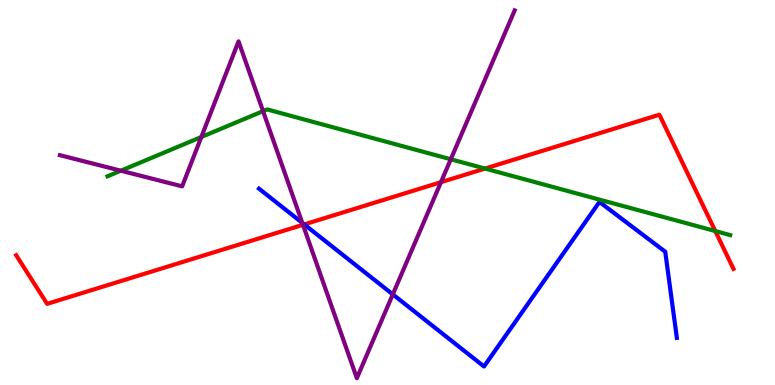[{'lines': ['blue', 'red'], 'intersections': [{'x': 3.93, 'y': 4.17}]}, {'lines': ['green', 'red'], 'intersections': [{'x': 6.26, 'y': 5.62}, {'x': 9.23, 'y': 4.0}]}, {'lines': ['purple', 'red'], 'intersections': [{'x': 3.91, 'y': 4.16}, {'x': 5.69, 'y': 5.27}]}, {'lines': ['blue', 'green'], 'intersections': []}, {'lines': ['blue', 'purple'], 'intersections': [{'x': 3.9, 'y': 4.21}, {'x': 5.07, 'y': 2.35}]}, {'lines': ['green', 'purple'], 'intersections': [{'x': 1.56, 'y': 5.57}, {'x': 2.6, 'y': 6.44}, {'x': 3.39, 'y': 7.11}, {'x': 5.82, 'y': 5.86}]}]